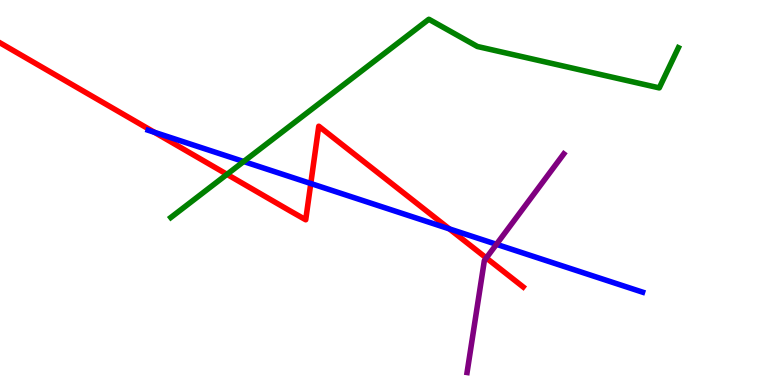[{'lines': ['blue', 'red'], 'intersections': [{'x': 1.99, 'y': 6.56}, {'x': 4.01, 'y': 5.23}, {'x': 5.8, 'y': 4.06}]}, {'lines': ['green', 'red'], 'intersections': [{'x': 2.93, 'y': 5.47}]}, {'lines': ['purple', 'red'], 'intersections': [{'x': 6.27, 'y': 3.3}]}, {'lines': ['blue', 'green'], 'intersections': [{'x': 3.14, 'y': 5.8}]}, {'lines': ['blue', 'purple'], 'intersections': [{'x': 6.41, 'y': 3.65}]}, {'lines': ['green', 'purple'], 'intersections': []}]